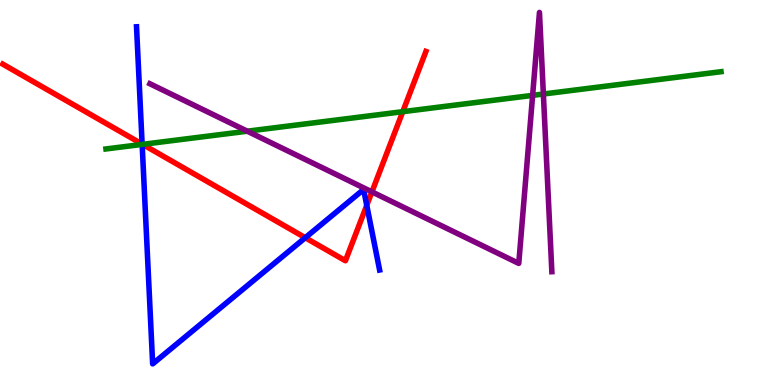[{'lines': ['blue', 'red'], 'intersections': [{'x': 1.83, 'y': 6.26}, {'x': 3.94, 'y': 3.83}, {'x': 4.73, 'y': 4.67}]}, {'lines': ['green', 'red'], 'intersections': [{'x': 1.84, 'y': 6.25}, {'x': 5.2, 'y': 7.1}]}, {'lines': ['purple', 'red'], 'intersections': [{'x': 4.8, 'y': 5.02}]}, {'lines': ['blue', 'green'], 'intersections': [{'x': 1.83, 'y': 6.25}]}, {'lines': ['blue', 'purple'], 'intersections': []}, {'lines': ['green', 'purple'], 'intersections': [{'x': 3.19, 'y': 6.59}, {'x': 6.87, 'y': 7.52}, {'x': 7.01, 'y': 7.56}]}]